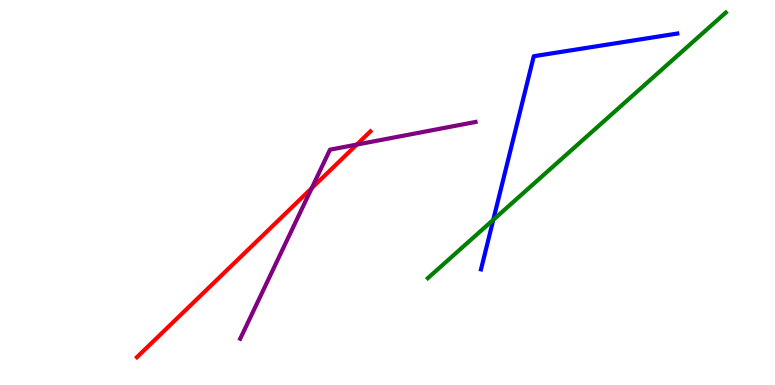[{'lines': ['blue', 'red'], 'intersections': []}, {'lines': ['green', 'red'], 'intersections': []}, {'lines': ['purple', 'red'], 'intersections': [{'x': 4.02, 'y': 5.11}, {'x': 4.6, 'y': 6.24}]}, {'lines': ['blue', 'green'], 'intersections': [{'x': 6.36, 'y': 4.29}]}, {'lines': ['blue', 'purple'], 'intersections': []}, {'lines': ['green', 'purple'], 'intersections': []}]